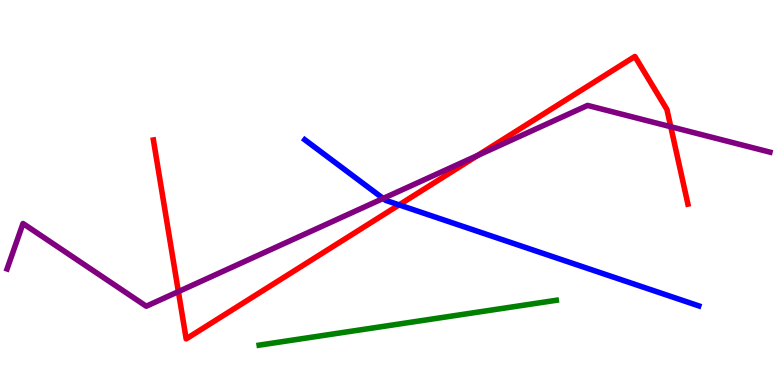[{'lines': ['blue', 'red'], 'intersections': [{'x': 5.15, 'y': 4.68}]}, {'lines': ['green', 'red'], 'intersections': []}, {'lines': ['purple', 'red'], 'intersections': [{'x': 2.3, 'y': 2.43}, {'x': 6.16, 'y': 5.96}, {'x': 8.66, 'y': 6.71}]}, {'lines': ['blue', 'green'], 'intersections': []}, {'lines': ['blue', 'purple'], 'intersections': [{'x': 4.94, 'y': 4.85}]}, {'lines': ['green', 'purple'], 'intersections': []}]